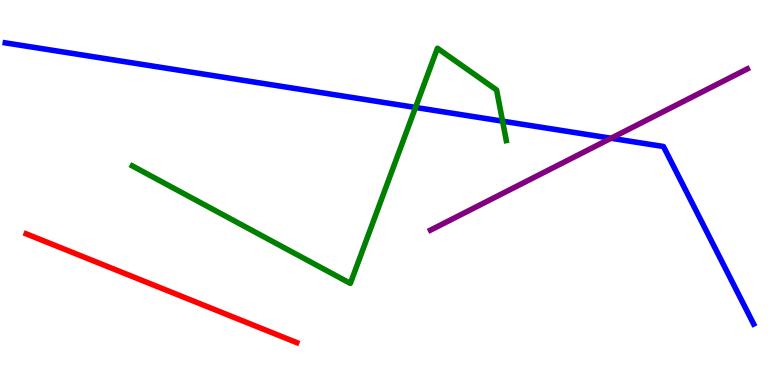[{'lines': ['blue', 'red'], 'intersections': []}, {'lines': ['green', 'red'], 'intersections': []}, {'lines': ['purple', 'red'], 'intersections': []}, {'lines': ['blue', 'green'], 'intersections': [{'x': 5.36, 'y': 7.21}, {'x': 6.48, 'y': 6.85}]}, {'lines': ['blue', 'purple'], 'intersections': [{'x': 7.88, 'y': 6.41}]}, {'lines': ['green', 'purple'], 'intersections': []}]